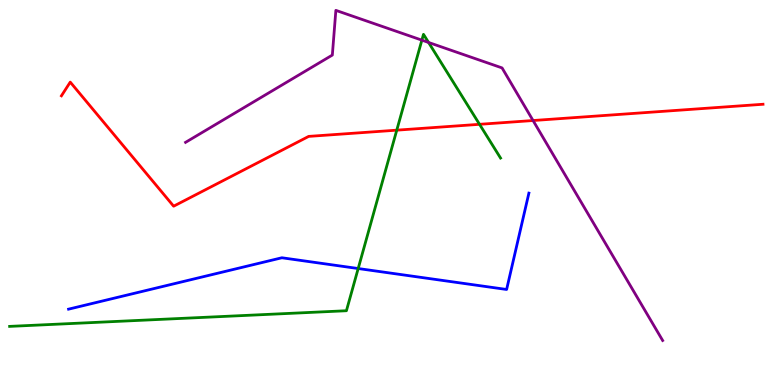[{'lines': ['blue', 'red'], 'intersections': []}, {'lines': ['green', 'red'], 'intersections': [{'x': 5.12, 'y': 6.62}, {'x': 6.19, 'y': 6.77}]}, {'lines': ['purple', 'red'], 'intersections': [{'x': 6.88, 'y': 6.87}]}, {'lines': ['blue', 'green'], 'intersections': [{'x': 4.62, 'y': 3.03}]}, {'lines': ['blue', 'purple'], 'intersections': []}, {'lines': ['green', 'purple'], 'intersections': [{'x': 5.44, 'y': 8.96}, {'x': 5.53, 'y': 8.9}]}]